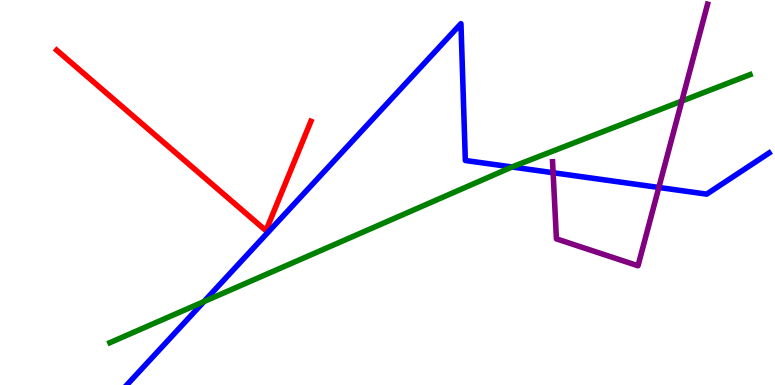[{'lines': ['blue', 'red'], 'intersections': []}, {'lines': ['green', 'red'], 'intersections': []}, {'lines': ['purple', 'red'], 'intersections': []}, {'lines': ['blue', 'green'], 'intersections': [{'x': 2.63, 'y': 2.17}, {'x': 6.61, 'y': 5.66}]}, {'lines': ['blue', 'purple'], 'intersections': [{'x': 7.14, 'y': 5.51}, {'x': 8.5, 'y': 5.13}]}, {'lines': ['green', 'purple'], 'intersections': [{'x': 8.8, 'y': 7.37}]}]